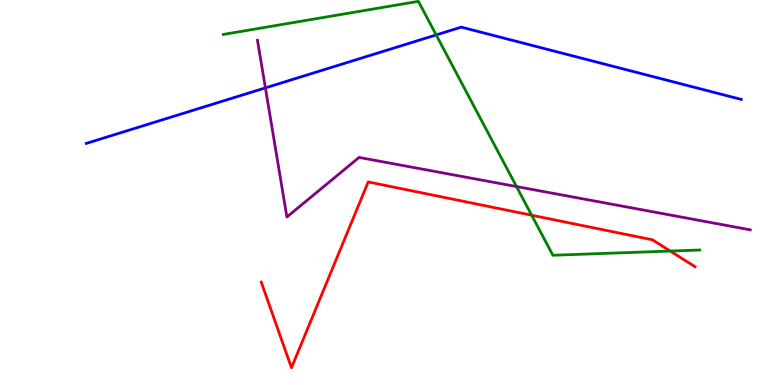[{'lines': ['blue', 'red'], 'intersections': []}, {'lines': ['green', 'red'], 'intersections': [{'x': 6.86, 'y': 4.41}, {'x': 8.65, 'y': 3.48}]}, {'lines': ['purple', 'red'], 'intersections': []}, {'lines': ['blue', 'green'], 'intersections': [{'x': 5.63, 'y': 9.09}]}, {'lines': ['blue', 'purple'], 'intersections': [{'x': 3.42, 'y': 7.72}]}, {'lines': ['green', 'purple'], 'intersections': [{'x': 6.66, 'y': 5.15}]}]